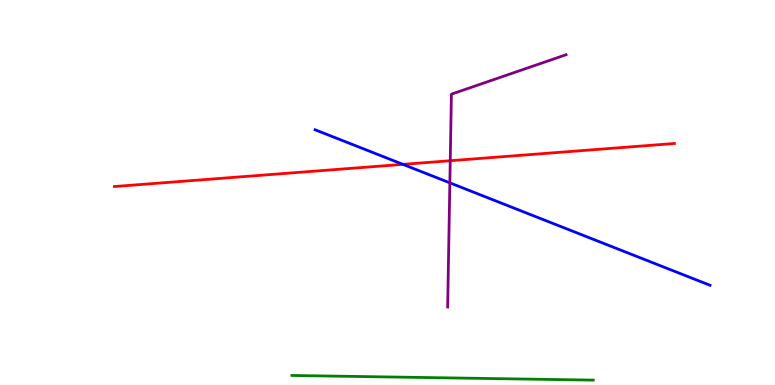[{'lines': ['blue', 'red'], 'intersections': [{'x': 5.2, 'y': 5.73}]}, {'lines': ['green', 'red'], 'intersections': []}, {'lines': ['purple', 'red'], 'intersections': [{'x': 5.81, 'y': 5.83}]}, {'lines': ['blue', 'green'], 'intersections': []}, {'lines': ['blue', 'purple'], 'intersections': [{'x': 5.8, 'y': 5.25}]}, {'lines': ['green', 'purple'], 'intersections': []}]